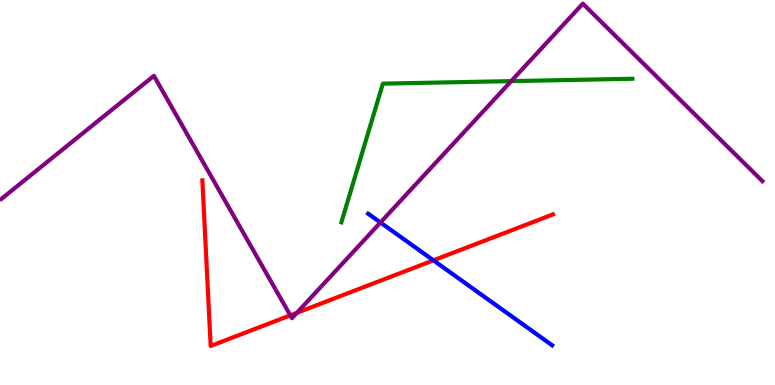[{'lines': ['blue', 'red'], 'intersections': [{'x': 5.59, 'y': 3.24}]}, {'lines': ['green', 'red'], 'intersections': []}, {'lines': ['purple', 'red'], 'intersections': [{'x': 3.75, 'y': 1.81}, {'x': 3.83, 'y': 1.87}]}, {'lines': ['blue', 'green'], 'intersections': []}, {'lines': ['blue', 'purple'], 'intersections': [{'x': 4.91, 'y': 4.22}]}, {'lines': ['green', 'purple'], 'intersections': [{'x': 6.6, 'y': 7.89}]}]